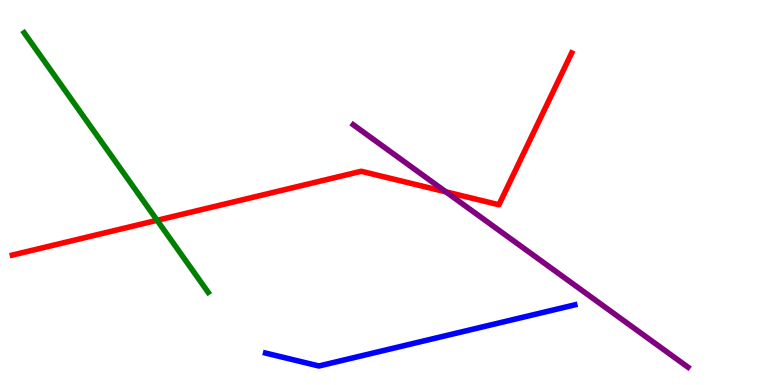[{'lines': ['blue', 'red'], 'intersections': []}, {'lines': ['green', 'red'], 'intersections': [{'x': 2.03, 'y': 4.28}]}, {'lines': ['purple', 'red'], 'intersections': [{'x': 5.75, 'y': 5.02}]}, {'lines': ['blue', 'green'], 'intersections': []}, {'lines': ['blue', 'purple'], 'intersections': []}, {'lines': ['green', 'purple'], 'intersections': []}]